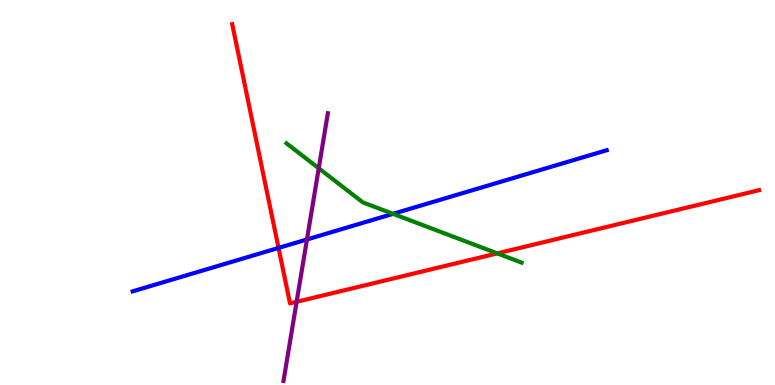[{'lines': ['blue', 'red'], 'intersections': [{'x': 3.59, 'y': 3.56}]}, {'lines': ['green', 'red'], 'intersections': [{'x': 6.42, 'y': 3.42}]}, {'lines': ['purple', 'red'], 'intersections': [{'x': 3.83, 'y': 2.16}]}, {'lines': ['blue', 'green'], 'intersections': [{'x': 5.07, 'y': 4.45}]}, {'lines': ['blue', 'purple'], 'intersections': [{'x': 3.96, 'y': 3.78}]}, {'lines': ['green', 'purple'], 'intersections': [{'x': 4.11, 'y': 5.63}]}]